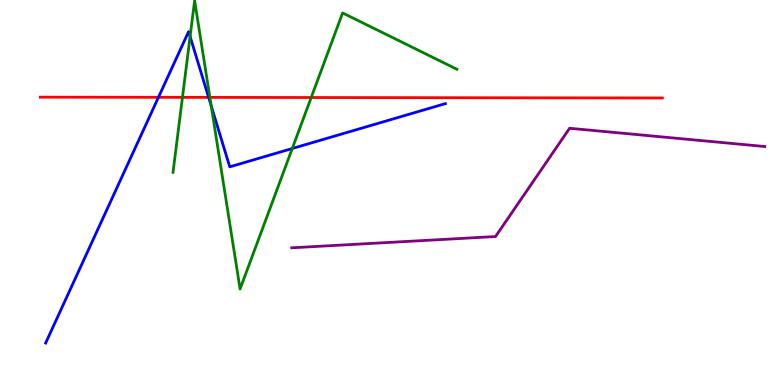[{'lines': ['blue', 'red'], 'intersections': [{'x': 2.04, 'y': 7.47}, {'x': 2.69, 'y': 7.47}]}, {'lines': ['green', 'red'], 'intersections': [{'x': 2.35, 'y': 7.47}, {'x': 2.71, 'y': 7.47}, {'x': 4.02, 'y': 7.47}]}, {'lines': ['purple', 'red'], 'intersections': []}, {'lines': ['blue', 'green'], 'intersections': [{'x': 2.45, 'y': 9.05}, {'x': 2.73, 'y': 7.25}, {'x': 3.77, 'y': 6.14}]}, {'lines': ['blue', 'purple'], 'intersections': []}, {'lines': ['green', 'purple'], 'intersections': []}]